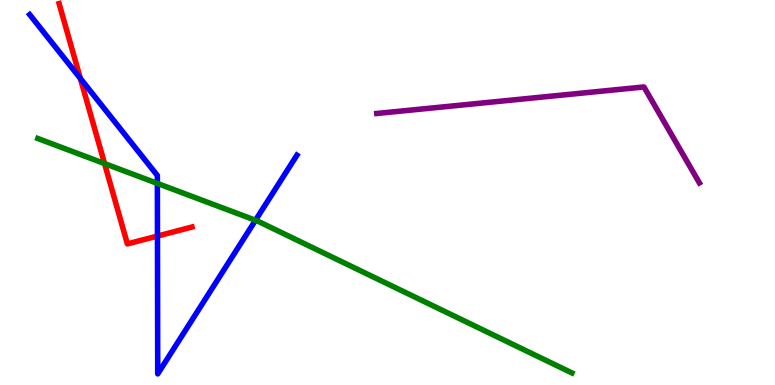[{'lines': ['blue', 'red'], 'intersections': [{'x': 1.04, 'y': 7.96}, {'x': 2.03, 'y': 3.87}]}, {'lines': ['green', 'red'], 'intersections': [{'x': 1.35, 'y': 5.75}]}, {'lines': ['purple', 'red'], 'intersections': []}, {'lines': ['blue', 'green'], 'intersections': [{'x': 2.03, 'y': 5.24}, {'x': 3.3, 'y': 4.28}]}, {'lines': ['blue', 'purple'], 'intersections': []}, {'lines': ['green', 'purple'], 'intersections': []}]